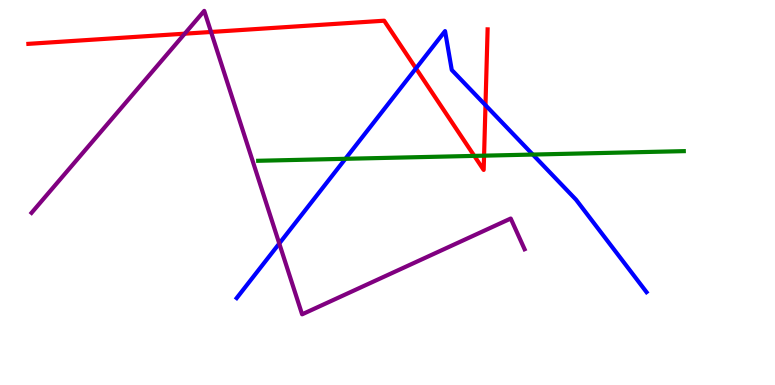[{'lines': ['blue', 'red'], 'intersections': [{'x': 5.37, 'y': 8.22}, {'x': 6.26, 'y': 7.27}]}, {'lines': ['green', 'red'], 'intersections': [{'x': 6.12, 'y': 5.95}, {'x': 6.25, 'y': 5.96}]}, {'lines': ['purple', 'red'], 'intersections': [{'x': 2.38, 'y': 9.13}, {'x': 2.72, 'y': 9.17}]}, {'lines': ['blue', 'green'], 'intersections': [{'x': 4.46, 'y': 5.88}, {'x': 6.87, 'y': 5.99}]}, {'lines': ['blue', 'purple'], 'intersections': [{'x': 3.6, 'y': 3.68}]}, {'lines': ['green', 'purple'], 'intersections': []}]